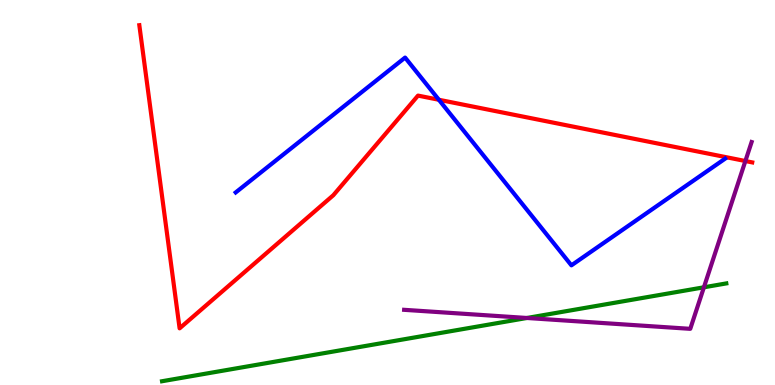[{'lines': ['blue', 'red'], 'intersections': [{'x': 5.66, 'y': 7.41}]}, {'lines': ['green', 'red'], 'intersections': []}, {'lines': ['purple', 'red'], 'intersections': [{'x': 9.62, 'y': 5.82}]}, {'lines': ['blue', 'green'], 'intersections': []}, {'lines': ['blue', 'purple'], 'intersections': []}, {'lines': ['green', 'purple'], 'intersections': [{'x': 6.8, 'y': 1.74}, {'x': 9.08, 'y': 2.54}]}]